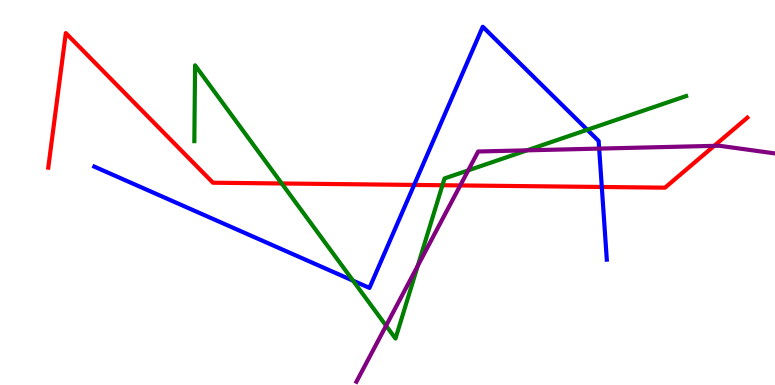[{'lines': ['blue', 'red'], 'intersections': [{'x': 5.34, 'y': 5.2}, {'x': 7.77, 'y': 5.14}]}, {'lines': ['green', 'red'], 'intersections': [{'x': 3.64, 'y': 5.23}, {'x': 5.71, 'y': 5.19}]}, {'lines': ['purple', 'red'], 'intersections': [{'x': 5.94, 'y': 5.18}, {'x': 9.22, 'y': 6.21}]}, {'lines': ['blue', 'green'], 'intersections': [{'x': 4.56, 'y': 2.71}, {'x': 7.58, 'y': 6.63}]}, {'lines': ['blue', 'purple'], 'intersections': [{'x': 7.73, 'y': 6.14}]}, {'lines': ['green', 'purple'], 'intersections': [{'x': 4.98, 'y': 1.54}, {'x': 5.39, 'y': 3.1}, {'x': 6.04, 'y': 5.57}, {'x': 6.8, 'y': 6.1}]}]